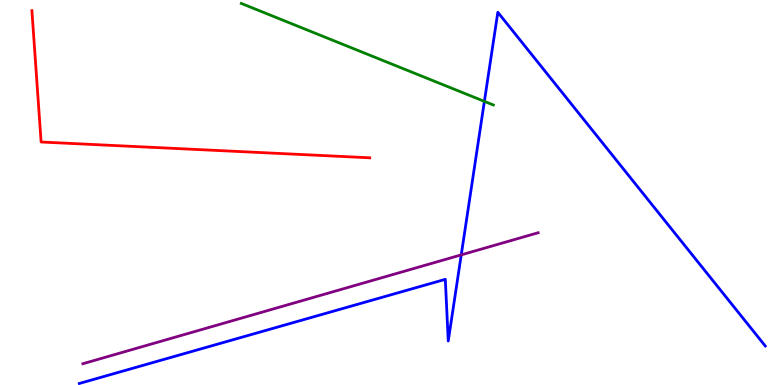[{'lines': ['blue', 'red'], 'intersections': []}, {'lines': ['green', 'red'], 'intersections': []}, {'lines': ['purple', 'red'], 'intersections': []}, {'lines': ['blue', 'green'], 'intersections': [{'x': 6.25, 'y': 7.37}]}, {'lines': ['blue', 'purple'], 'intersections': [{'x': 5.95, 'y': 3.38}]}, {'lines': ['green', 'purple'], 'intersections': []}]